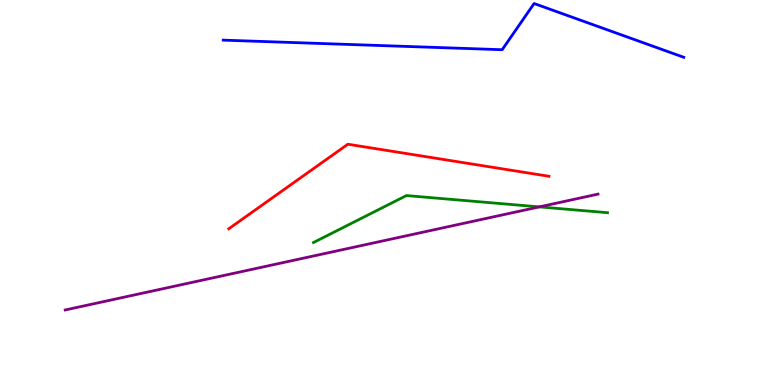[{'lines': ['blue', 'red'], 'intersections': []}, {'lines': ['green', 'red'], 'intersections': []}, {'lines': ['purple', 'red'], 'intersections': []}, {'lines': ['blue', 'green'], 'intersections': []}, {'lines': ['blue', 'purple'], 'intersections': []}, {'lines': ['green', 'purple'], 'intersections': [{'x': 6.96, 'y': 4.63}]}]